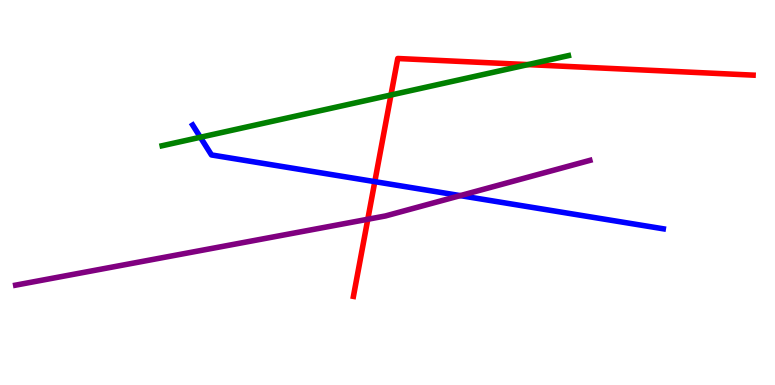[{'lines': ['blue', 'red'], 'intersections': [{'x': 4.84, 'y': 5.28}]}, {'lines': ['green', 'red'], 'intersections': [{'x': 5.04, 'y': 7.53}, {'x': 6.81, 'y': 8.32}]}, {'lines': ['purple', 'red'], 'intersections': [{'x': 4.75, 'y': 4.3}]}, {'lines': ['blue', 'green'], 'intersections': [{'x': 2.59, 'y': 6.43}]}, {'lines': ['blue', 'purple'], 'intersections': [{'x': 5.94, 'y': 4.92}]}, {'lines': ['green', 'purple'], 'intersections': []}]